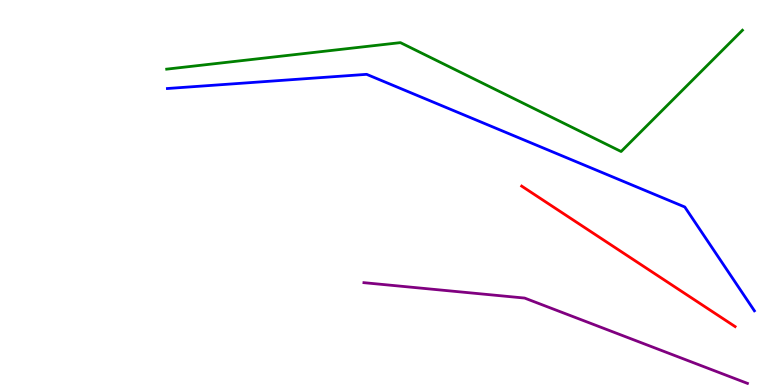[{'lines': ['blue', 'red'], 'intersections': []}, {'lines': ['green', 'red'], 'intersections': []}, {'lines': ['purple', 'red'], 'intersections': []}, {'lines': ['blue', 'green'], 'intersections': []}, {'lines': ['blue', 'purple'], 'intersections': []}, {'lines': ['green', 'purple'], 'intersections': []}]